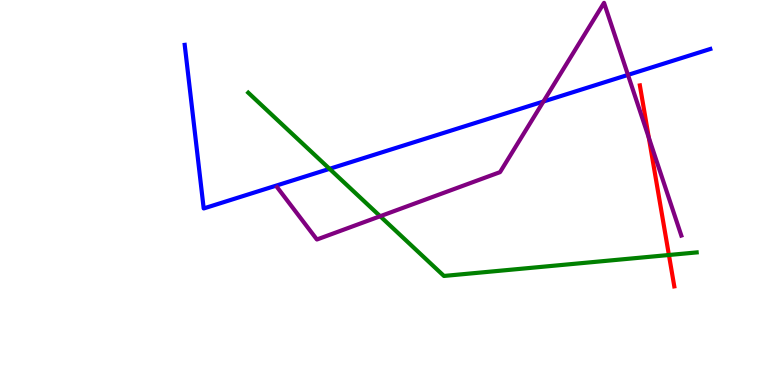[{'lines': ['blue', 'red'], 'intersections': []}, {'lines': ['green', 'red'], 'intersections': [{'x': 8.63, 'y': 3.38}]}, {'lines': ['purple', 'red'], 'intersections': [{'x': 8.37, 'y': 6.42}]}, {'lines': ['blue', 'green'], 'intersections': [{'x': 4.25, 'y': 5.61}]}, {'lines': ['blue', 'purple'], 'intersections': [{'x': 7.01, 'y': 7.36}, {'x': 8.1, 'y': 8.05}]}, {'lines': ['green', 'purple'], 'intersections': [{'x': 4.91, 'y': 4.38}]}]